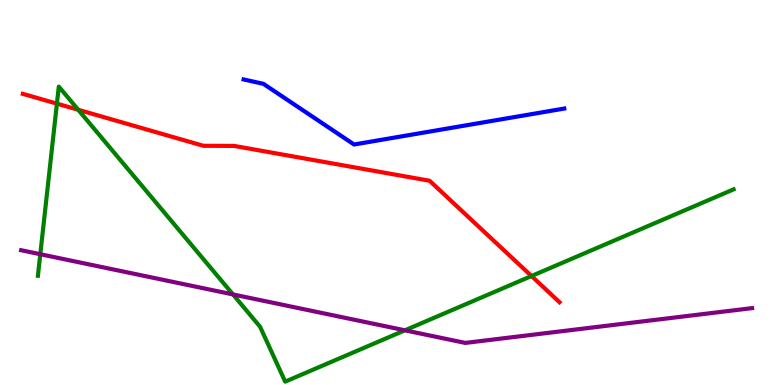[{'lines': ['blue', 'red'], 'intersections': []}, {'lines': ['green', 'red'], 'intersections': [{'x': 0.734, 'y': 7.31}, {'x': 1.01, 'y': 7.15}, {'x': 6.86, 'y': 2.83}]}, {'lines': ['purple', 'red'], 'intersections': []}, {'lines': ['blue', 'green'], 'intersections': []}, {'lines': ['blue', 'purple'], 'intersections': []}, {'lines': ['green', 'purple'], 'intersections': [{'x': 0.52, 'y': 3.4}, {'x': 3.01, 'y': 2.35}, {'x': 5.22, 'y': 1.42}]}]